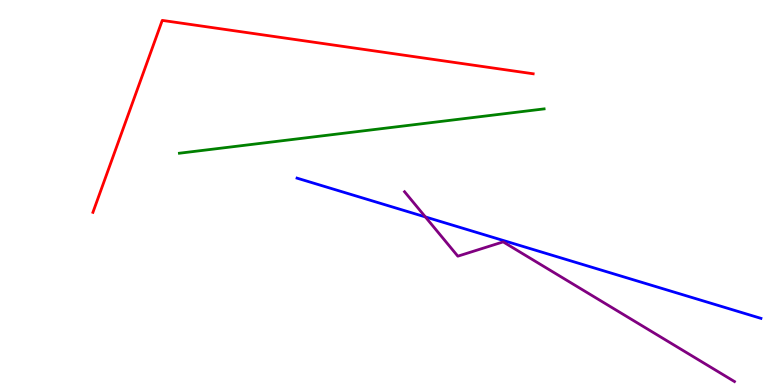[{'lines': ['blue', 'red'], 'intersections': []}, {'lines': ['green', 'red'], 'intersections': []}, {'lines': ['purple', 'red'], 'intersections': []}, {'lines': ['blue', 'green'], 'intersections': []}, {'lines': ['blue', 'purple'], 'intersections': [{'x': 5.49, 'y': 4.37}]}, {'lines': ['green', 'purple'], 'intersections': []}]